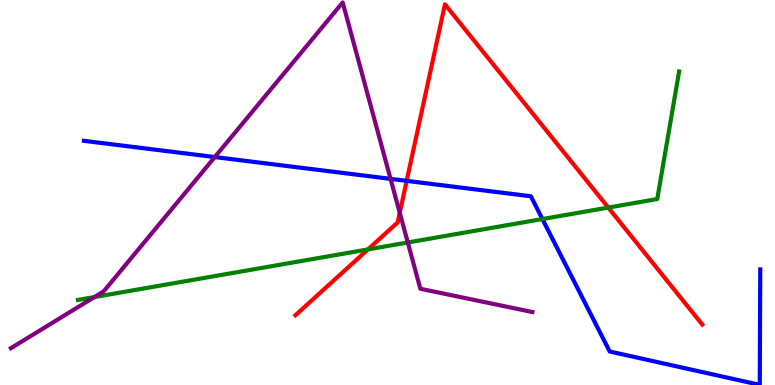[{'lines': ['blue', 'red'], 'intersections': [{'x': 5.25, 'y': 5.3}]}, {'lines': ['green', 'red'], 'intersections': [{'x': 4.75, 'y': 3.52}, {'x': 7.85, 'y': 4.61}]}, {'lines': ['purple', 'red'], 'intersections': [{'x': 5.16, 'y': 4.47}]}, {'lines': ['blue', 'green'], 'intersections': [{'x': 7.0, 'y': 4.31}]}, {'lines': ['blue', 'purple'], 'intersections': [{'x': 2.77, 'y': 5.92}, {'x': 5.04, 'y': 5.35}]}, {'lines': ['green', 'purple'], 'intersections': [{'x': 1.22, 'y': 2.28}, {'x': 5.26, 'y': 3.7}]}]